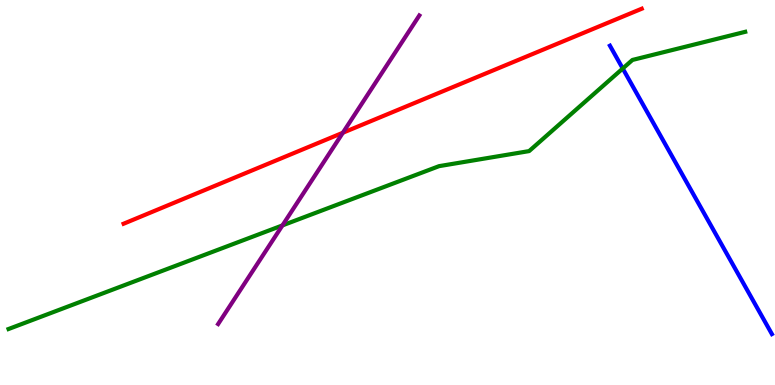[{'lines': ['blue', 'red'], 'intersections': []}, {'lines': ['green', 'red'], 'intersections': []}, {'lines': ['purple', 'red'], 'intersections': [{'x': 4.42, 'y': 6.55}]}, {'lines': ['blue', 'green'], 'intersections': [{'x': 8.04, 'y': 8.22}]}, {'lines': ['blue', 'purple'], 'intersections': []}, {'lines': ['green', 'purple'], 'intersections': [{'x': 3.64, 'y': 4.15}]}]